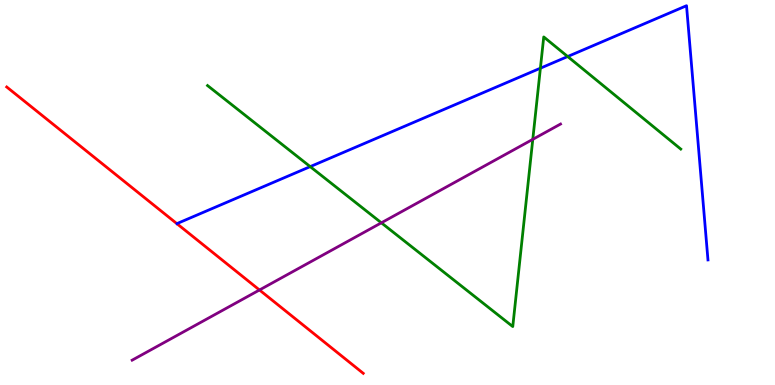[{'lines': ['blue', 'red'], 'intersections': []}, {'lines': ['green', 'red'], 'intersections': []}, {'lines': ['purple', 'red'], 'intersections': [{'x': 3.35, 'y': 2.47}]}, {'lines': ['blue', 'green'], 'intersections': [{'x': 4.0, 'y': 5.67}, {'x': 6.97, 'y': 8.23}, {'x': 7.32, 'y': 8.53}]}, {'lines': ['blue', 'purple'], 'intersections': []}, {'lines': ['green', 'purple'], 'intersections': [{'x': 4.92, 'y': 4.21}, {'x': 6.87, 'y': 6.38}]}]